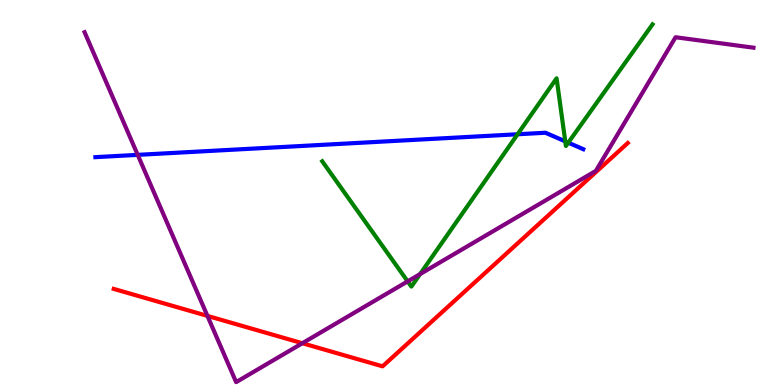[{'lines': ['blue', 'red'], 'intersections': []}, {'lines': ['green', 'red'], 'intersections': []}, {'lines': ['purple', 'red'], 'intersections': [{'x': 2.68, 'y': 1.79}, {'x': 3.9, 'y': 1.08}]}, {'lines': ['blue', 'green'], 'intersections': [{'x': 6.68, 'y': 6.51}, {'x': 7.29, 'y': 6.33}, {'x': 7.33, 'y': 6.29}]}, {'lines': ['blue', 'purple'], 'intersections': [{'x': 1.78, 'y': 5.98}]}, {'lines': ['green', 'purple'], 'intersections': [{'x': 5.26, 'y': 2.69}, {'x': 5.42, 'y': 2.88}]}]